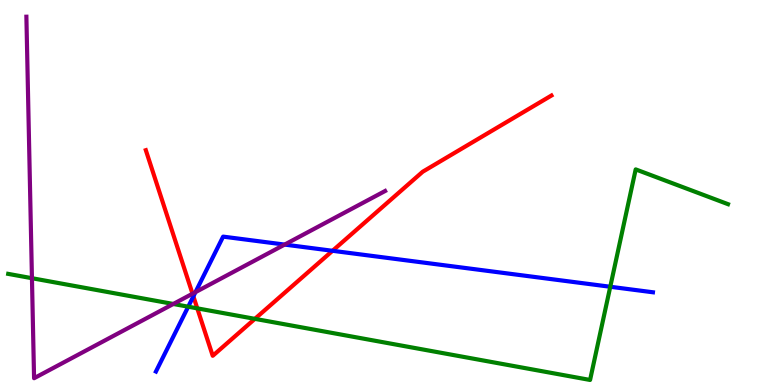[{'lines': ['blue', 'red'], 'intersections': [{'x': 2.5, 'y': 2.3}, {'x': 4.29, 'y': 3.49}]}, {'lines': ['green', 'red'], 'intersections': [{'x': 2.55, 'y': 1.99}, {'x': 3.29, 'y': 1.72}]}, {'lines': ['purple', 'red'], 'intersections': [{'x': 2.48, 'y': 2.37}]}, {'lines': ['blue', 'green'], 'intersections': [{'x': 2.43, 'y': 2.03}, {'x': 7.87, 'y': 2.55}]}, {'lines': ['blue', 'purple'], 'intersections': [{'x': 2.52, 'y': 2.41}, {'x': 3.67, 'y': 3.65}]}, {'lines': ['green', 'purple'], 'intersections': [{'x': 0.412, 'y': 2.77}, {'x': 2.24, 'y': 2.1}]}]